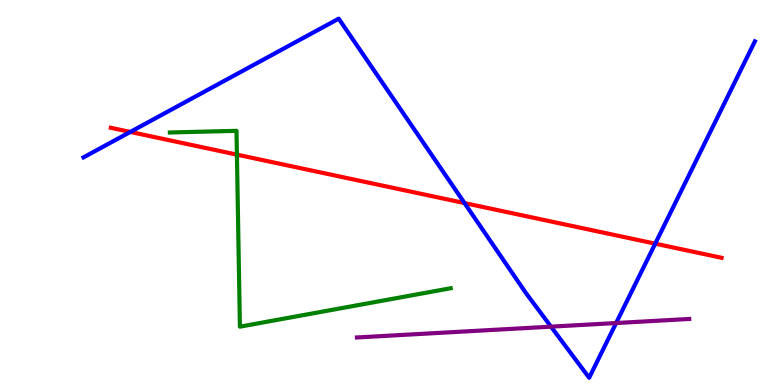[{'lines': ['blue', 'red'], 'intersections': [{'x': 1.68, 'y': 6.57}, {'x': 5.99, 'y': 4.73}, {'x': 8.45, 'y': 3.67}]}, {'lines': ['green', 'red'], 'intersections': [{'x': 3.06, 'y': 5.98}]}, {'lines': ['purple', 'red'], 'intersections': []}, {'lines': ['blue', 'green'], 'intersections': []}, {'lines': ['blue', 'purple'], 'intersections': [{'x': 7.11, 'y': 1.52}, {'x': 7.95, 'y': 1.61}]}, {'lines': ['green', 'purple'], 'intersections': []}]